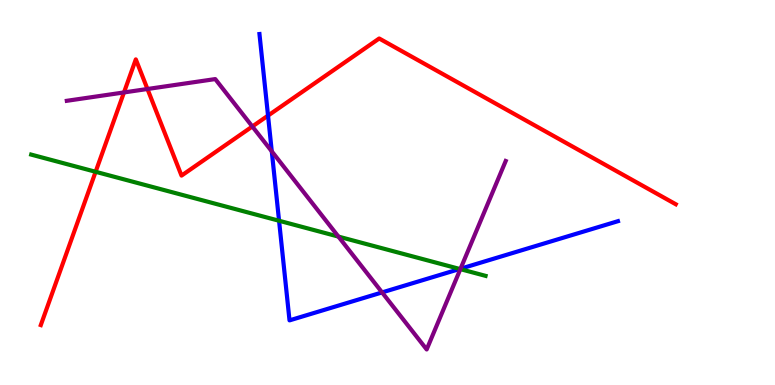[{'lines': ['blue', 'red'], 'intersections': [{'x': 3.46, 'y': 7.0}]}, {'lines': ['green', 'red'], 'intersections': [{'x': 1.23, 'y': 5.54}]}, {'lines': ['purple', 'red'], 'intersections': [{'x': 1.6, 'y': 7.6}, {'x': 1.9, 'y': 7.69}, {'x': 3.26, 'y': 6.71}]}, {'lines': ['blue', 'green'], 'intersections': [{'x': 3.6, 'y': 4.27}, {'x': 5.93, 'y': 3.01}]}, {'lines': ['blue', 'purple'], 'intersections': [{'x': 3.51, 'y': 6.07}, {'x': 4.93, 'y': 2.4}, {'x': 5.94, 'y': 3.02}]}, {'lines': ['green', 'purple'], 'intersections': [{'x': 4.37, 'y': 3.85}, {'x': 5.94, 'y': 3.01}]}]